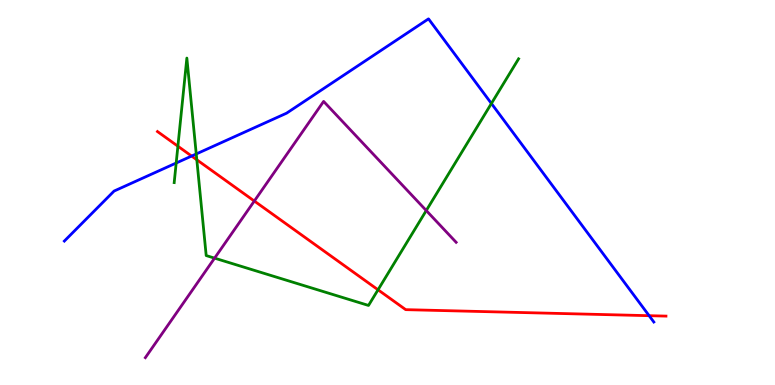[{'lines': ['blue', 'red'], 'intersections': [{'x': 2.47, 'y': 5.95}, {'x': 8.38, 'y': 1.8}]}, {'lines': ['green', 'red'], 'intersections': [{'x': 2.3, 'y': 6.2}, {'x': 2.54, 'y': 5.85}, {'x': 4.88, 'y': 2.47}]}, {'lines': ['purple', 'red'], 'intersections': [{'x': 3.28, 'y': 4.78}]}, {'lines': ['blue', 'green'], 'intersections': [{'x': 2.27, 'y': 5.77}, {'x': 2.53, 'y': 6.0}, {'x': 6.34, 'y': 7.31}]}, {'lines': ['blue', 'purple'], 'intersections': []}, {'lines': ['green', 'purple'], 'intersections': [{'x': 2.77, 'y': 3.29}, {'x': 5.5, 'y': 4.53}]}]